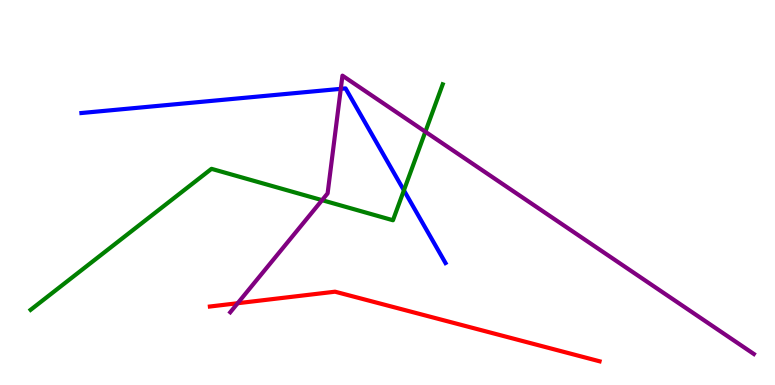[{'lines': ['blue', 'red'], 'intersections': []}, {'lines': ['green', 'red'], 'intersections': []}, {'lines': ['purple', 'red'], 'intersections': [{'x': 3.07, 'y': 2.12}]}, {'lines': ['blue', 'green'], 'intersections': [{'x': 5.21, 'y': 5.06}]}, {'lines': ['blue', 'purple'], 'intersections': [{'x': 4.4, 'y': 7.69}]}, {'lines': ['green', 'purple'], 'intersections': [{'x': 4.16, 'y': 4.8}, {'x': 5.49, 'y': 6.58}]}]